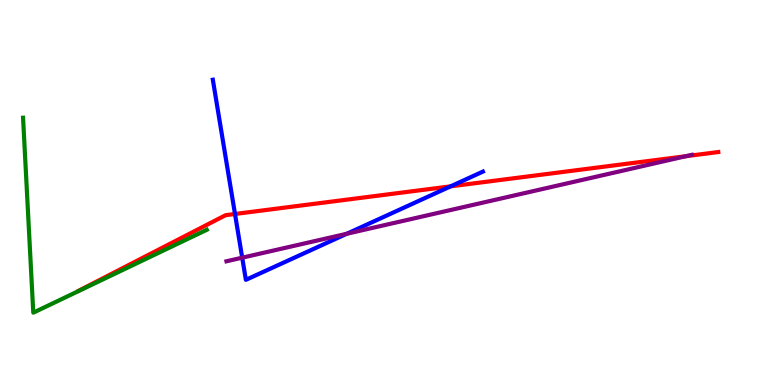[{'lines': ['blue', 'red'], 'intersections': [{'x': 3.03, 'y': 4.44}, {'x': 5.81, 'y': 5.16}]}, {'lines': ['green', 'red'], 'intersections': []}, {'lines': ['purple', 'red'], 'intersections': [{'x': 8.85, 'y': 5.94}]}, {'lines': ['blue', 'green'], 'intersections': []}, {'lines': ['blue', 'purple'], 'intersections': [{'x': 3.13, 'y': 3.31}, {'x': 4.47, 'y': 3.93}]}, {'lines': ['green', 'purple'], 'intersections': []}]